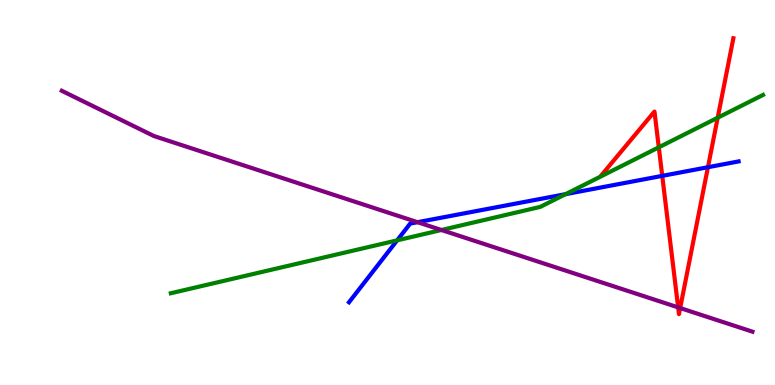[{'lines': ['blue', 'red'], 'intersections': [{'x': 8.55, 'y': 5.43}, {'x': 9.13, 'y': 5.66}]}, {'lines': ['green', 'red'], 'intersections': [{'x': 8.5, 'y': 6.17}, {'x': 9.26, 'y': 6.94}]}, {'lines': ['purple', 'red'], 'intersections': [{'x': 8.75, 'y': 2.02}, {'x': 8.78, 'y': 2.0}]}, {'lines': ['blue', 'green'], 'intersections': [{'x': 5.12, 'y': 3.76}, {'x': 7.3, 'y': 4.96}]}, {'lines': ['blue', 'purple'], 'intersections': [{'x': 5.39, 'y': 4.23}]}, {'lines': ['green', 'purple'], 'intersections': [{'x': 5.7, 'y': 4.03}]}]